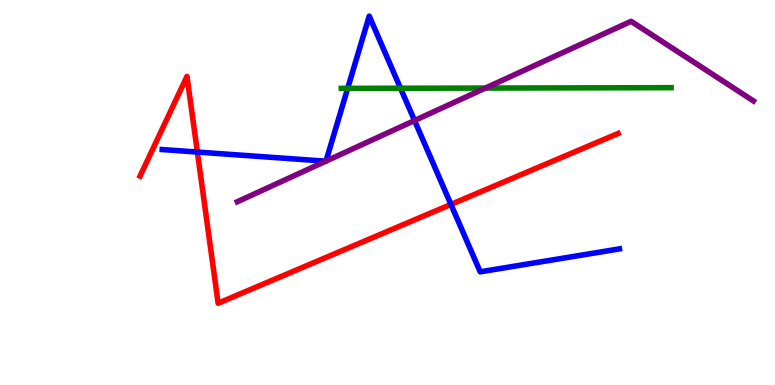[{'lines': ['blue', 'red'], 'intersections': [{'x': 2.55, 'y': 6.05}, {'x': 5.82, 'y': 4.69}]}, {'lines': ['green', 'red'], 'intersections': []}, {'lines': ['purple', 'red'], 'intersections': []}, {'lines': ['blue', 'green'], 'intersections': [{'x': 4.49, 'y': 7.71}, {'x': 5.17, 'y': 7.71}]}, {'lines': ['blue', 'purple'], 'intersections': [{'x': 4.2, 'y': 5.81}, {'x': 4.21, 'y': 5.82}, {'x': 5.35, 'y': 6.87}]}, {'lines': ['green', 'purple'], 'intersections': [{'x': 6.26, 'y': 7.71}]}]